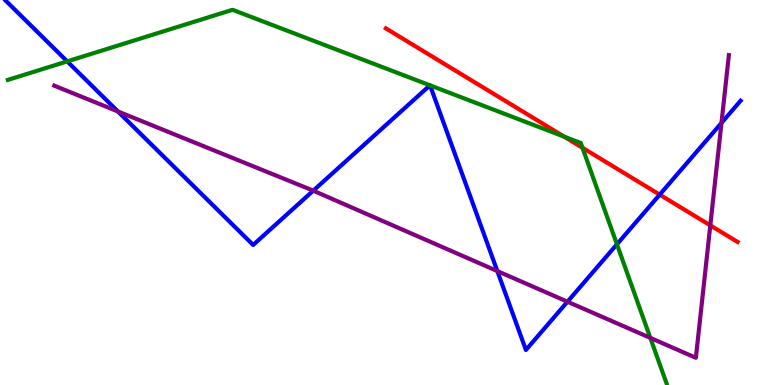[{'lines': ['blue', 'red'], 'intersections': [{'x': 8.51, 'y': 4.94}]}, {'lines': ['green', 'red'], 'intersections': [{'x': 7.28, 'y': 6.45}, {'x': 7.52, 'y': 6.16}]}, {'lines': ['purple', 'red'], 'intersections': [{'x': 9.17, 'y': 4.15}]}, {'lines': ['blue', 'green'], 'intersections': [{'x': 0.867, 'y': 8.41}, {'x': 5.55, 'y': 7.78}, {'x': 5.55, 'y': 7.78}, {'x': 7.96, 'y': 3.65}]}, {'lines': ['blue', 'purple'], 'intersections': [{'x': 1.52, 'y': 7.1}, {'x': 4.04, 'y': 5.05}, {'x': 6.42, 'y': 2.96}, {'x': 7.32, 'y': 2.16}, {'x': 9.31, 'y': 6.81}]}, {'lines': ['green', 'purple'], 'intersections': [{'x': 8.39, 'y': 1.22}]}]